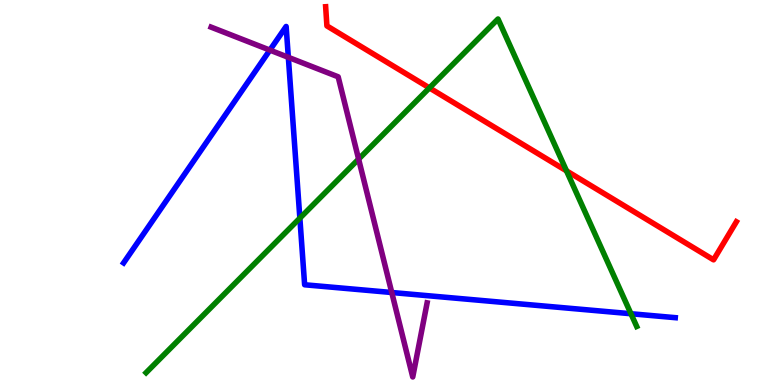[{'lines': ['blue', 'red'], 'intersections': []}, {'lines': ['green', 'red'], 'intersections': [{'x': 5.54, 'y': 7.72}, {'x': 7.31, 'y': 5.56}]}, {'lines': ['purple', 'red'], 'intersections': []}, {'lines': ['blue', 'green'], 'intersections': [{'x': 3.87, 'y': 4.33}, {'x': 8.14, 'y': 1.85}]}, {'lines': ['blue', 'purple'], 'intersections': [{'x': 3.48, 'y': 8.7}, {'x': 3.72, 'y': 8.51}, {'x': 5.05, 'y': 2.4}]}, {'lines': ['green', 'purple'], 'intersections': [{'x': 4.63, 'y': 5.87}]}]